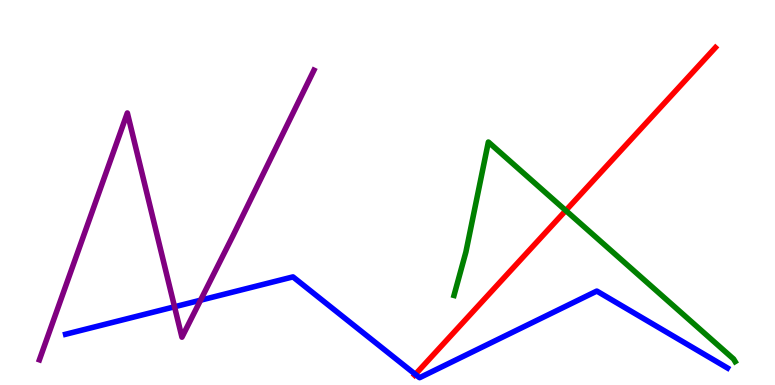[{'lines': ['blue', 'red'], 'intersections': [{'x': 5.36, 'y': 0.277}]}, {'lines': ['green', 'red'], 'intersections': [{'x': 7.3, 'y': 4.53}]}, {'lines': ['purple', 'red'], 'intersections': []}, {'lines': ['blue', 'green'], 'intersections': []}, {'lines': ['blue', 'purple'], 'intersections': [{'x': 2.25, 'y': 2.03}, {'x': 2.59, 'y': 2.2}]}, {'lines': ['green', 'purple'], 'intersections': []}]